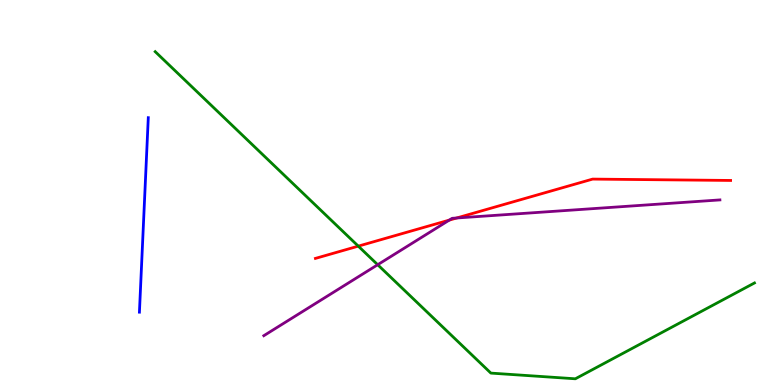[{'lines': ['blue', 'red'], 'intersections': []}, {'lines': ['green', 'red'], 'intersections': [{'x': 4.62, 'y': 3.61}]}, {'lines': ['purple', 'red'], 'intersections': [{'x': 5.8, 'y': 4.28}, {'x': 5.89, 'y': 4.34}]}, {'lines': ['blue', 'green'], 'intersections': []}, {'lines': ['blue', 'purple'], 'intersections': []}, {'lines': ['green', 'purple'], 'intersections': [{'x': 4.87, 'y': 3.12}]}]